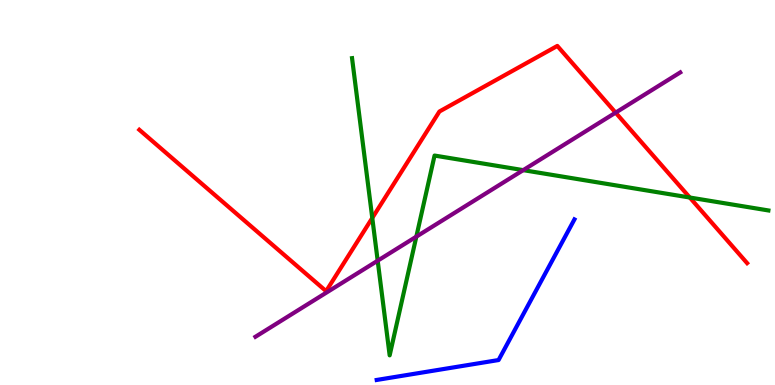[{'lines': ['blue', 'red'], 'intersections': []}, {'lines': ['green', 'red'], 'intersections': [{'x': 4.8, 'y': 4.34}, {'x': 8.9, 'y': 4.87}]}, {'lines': ['purple', 'red'], 'intersections': [{'x': 7.94, 'y': 7.07}]}, {'lines': ['blue', 'green'], 'intersections': []}, {'lines': ['blue', 'purple'], 'intersections': []}, {'lines': ['green', 'purple'], 'intersections': [{'x': 4.87, 'y': 3.23}, {'x': 5.37, 'y': 3.85}, {'x': 6.75, 'y': 5.58}]}]